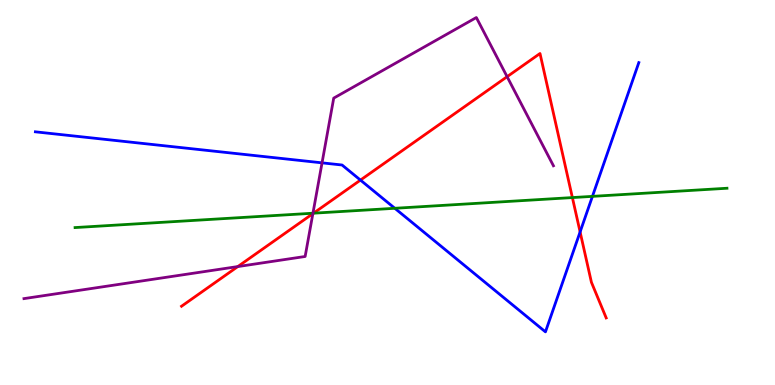[{'lines': ['blue', 'red'], 'intersections': [{'x': 4.65, 'y': 5.32}, {'x': 7.49, 'y': 3.98}]}, {'lines': ['green', 'red'], 'intersections': [{'x': 4.05, 'y': 4.46}, {'x': 7.39, 'y': 4.87}]}, {'lines': ['purple', 'red'], 'intersections': [{'x': 3.07, 'y': 3.08}, {'x': 4.04, 'y': 4.45}, {'x': 6.54, 'y': 8.01}]}, {'lines': ['blue', 'green'], 'intersections': [{'x': 5.09, 'y': 4.59}, {'x': 7.64, 'y': 4.9}]}, {'lines': ['blue', 'purple'], 'intersections': [{'x': 4.16, 'y': 5.77}]}, {'lines': ['green', 'purple'], 'intersections': [{'x': 4.04, 'y': 4.46}]}]